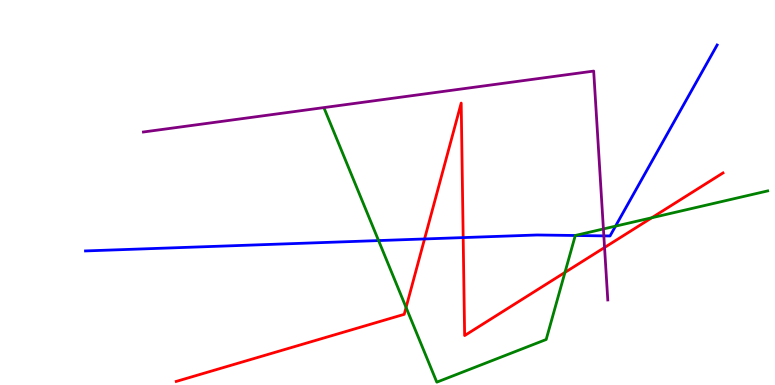[{'lines': ['blue', 'red'], 'intersections': [{'x': 5.48, 'y': 3.79}, {'x': 5.98, 'y': 3.83}]}, {'lines': ['green', 'red'], 'intersections': [{'x': 5.24, 'y': 2.01}, {'x': 7.29, 'y': 2.92}, {'x': 8.41, 'y': 4.34}]}, {'lines': ['purple', 'red'], 'intersections': [{'x': 7.8, 'y': 3.57}]}, {'lines': ['blue', 'green'], 'intersections': [{'x': 4.88, 'y': 3.75}, {'x': 7.42, 'y': 3.88}, {'x': 7.94, 'y': 4.13}]}, {'lines': ['blue', 'purple'], 'intersections': [{'x': 7.79, 'y': 3.87}]}, {'lines': ['green', 'purple'], 'intersections': [{'x': 7.79, 'y': 4.05}]}]